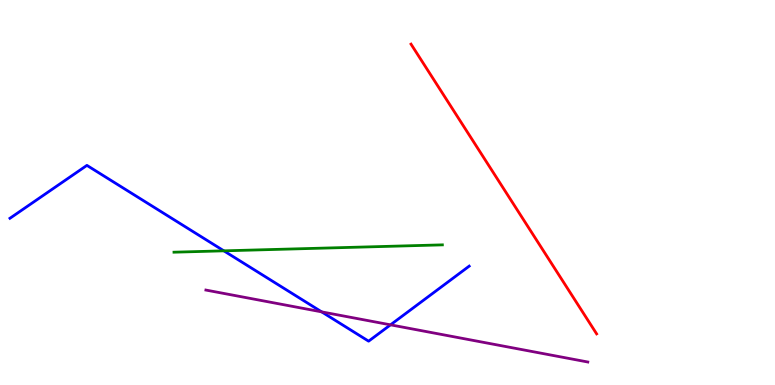[{'lines': ['blue', 'red'], 'intersections': []}, {'lines': ['green', 'red'], 'intersections': []}, {'lines': ['purple', 'red'], 'intersections': []}, {'lines': ['blue', 'green'], 'intersections': [{'x': 2.89, 'y': 3.48}]}, {'lines': ['blue', 'purple'], 'intersections': [{'x': 4.15, 'y': 1.9}, {'x': 5.04, 'y': 1.56}]}, {'lines': ['green', 'purple'], 'intersections': []}]